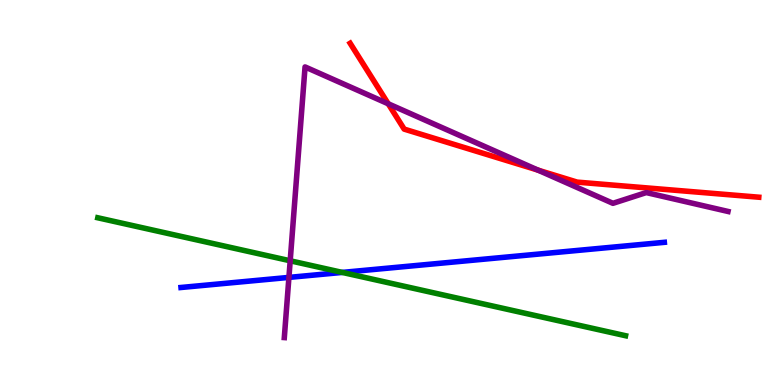[{'lines': ['blue', 'red'], 'intersections': []}, {'lines': ['green', 'red'], 'intersections': []}, {'lines': ['purple', 'red'], 'intersections': [{'x': 5.01, 'y': 7.3}, {'x': 6.94, 'y': 5.58}]}, {'lines': ['blue', 'green'], 'intersections': [{'x': 4.42, 'y': 2.92}]}, {'lines': ['blue', 'purple'], 'intersections': [{'x': 3.73, 'y': 2.79}]}, {'lines': ['green', 'purple'], 'intersections': [{'x': 3.74, 'y': 3.23}]}]